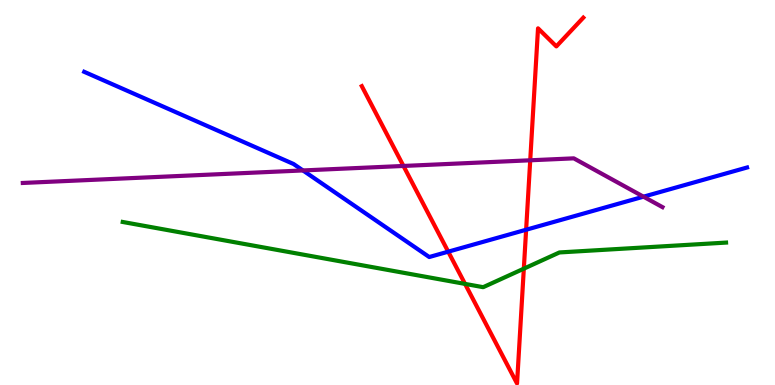[{'lines': ['blue', 'red'], 'intersections': [{'x': 5.78, 'y': 3.46}, {'x': 6.79, 'y': 4.03}]}, {'lines': ['green', 'red'], 'intersections': [{'x': 6.0, 'y': 2.63}, {'x': 6.76, 'y': 3.02}]}, {'lines': ['purple', 'red'], 'intersections': [{'x': 5.21, 'y': 5.69}, {'x': 6.84, 'y': 5.84}]}, {'lines': ['blue', 'green'], 'intersections': []}, {'lines': ['blue', 'purple'], 'intersections': [{'x': 3.91, 'y': 5.57}, {'x': 8.3, 'y': 4.89}]}, {'lines': ['green', 'purple'], 'intersections': []}]